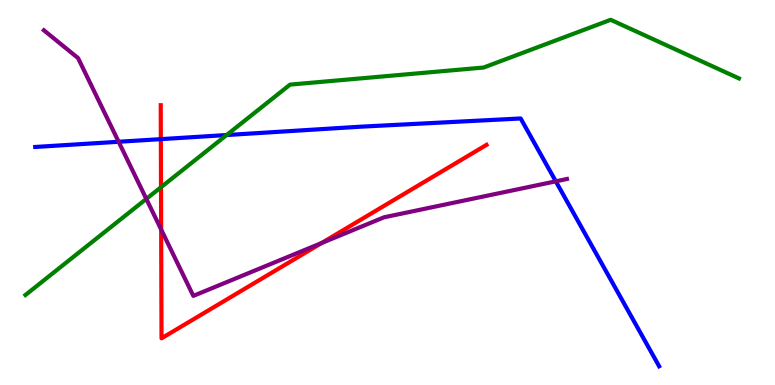[{'lines': ['blue', 'red'], 'intersections': [{'x': 2.08, 'y': 6.39}]}, {'lines': ['green', 'red'], 'intersections': [{'x': 2.08, 'y': 5.14}]}, {'lines': ['purple', 'red'], 'intersections': [{'x': 2.08, 'y': 4.04}, {'x': 4.15, 'y': 3.69}]}, {'lines': ['blue', 'green'], 'intersections': [{'x': 2.92, 'y': 6.49}]}, {'lines': ['blue', 'purple'], 'intersections': [{'x': 1.53, 'y': 6.32}, {'x': 7.17, 'y': 5.29}]}, {'lines': ['green', 'purple'], 'intersections': [{'x': 1.89, 'y': 4.83}]}]